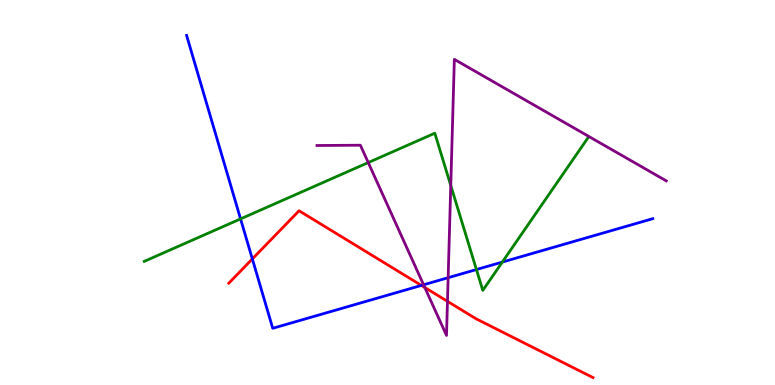[{'lines': ['blue', 'red'], 'intersections': [{'x': 3.26, 'y': 3.27}, {'x': 5.44, 'y': 2.59}]}, {'lines': ['green', 'red'], 'intersections': []}, {'lines': ['purple', 'red'], 'intersections': [{'x': 5.48, 'y': 2.53}, {'x': 5.77, 'y': 2.17}]}, {'lines': ['blue', 'green'], 'intersections': [{'x': 3.1, 'y': 4.31}, {'x': 6.15, 'y': 3.0}, {'x': 6.48, 'y': 3.19}]}, {'lines': ['blue', 'purple'], 'intersections': [{'x': 5.47, 'y': 2.6}, {'x': 5.78, 'y': 2.79}]}, {'lines': ['green', 'purple'], 'intersections': [{'x': 4.75, 'y': 5.78}, {'x': 5.82, 'y': 5.18}]}]